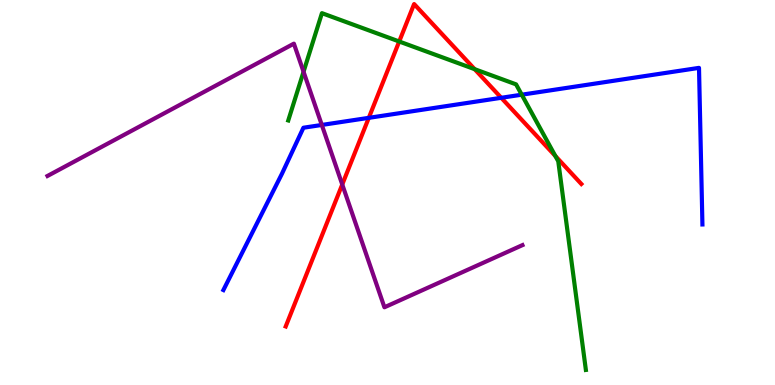[{'lines': ['blue', 'red'], 'intersections': [{'x': 4.76, 'y': 6.94}, {'x': 6.47, 'y': 7.46}]}, {'lines': ['green', 'red'], 'intersections': [{'x': 5.15, 'y': 8.92}, {'x': 6.12, 'y': 8.2}, {'x': 7.17, 'y': 5.95}]}, {'lines': ['purple', 'red'], 'intersections': [{'x': 4.42, 'y': 5.21}]}, {'lines': ['blue', 'green'], 'intersections': [{'x': 6.73, 'y': 7.54}]}, {'lines': ['blue', 'purple'], 'intersections': [{'x': 4.15, 'y': 6.75}]}, {'lines': ['green', 'purple'], 'intersections': [{'x': 3.92, 'y': 8.14}]}]